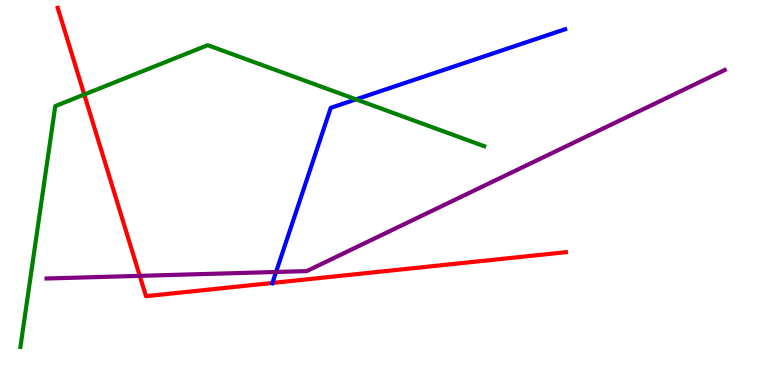[{'lines': ['blue', 'red'], 'intersections': [{'x': 3.51, 'y': 2.65}]}, {'lines': ['green', 'red'], 'intersections': [{'x': 1.09, 'y': 7.55}]}, {'lines': ['purple', 'red'], 'intersections': [{'x': 1.8, 'y': 2.83}]}, {'lines': ['blue', 'green'], 'intersections': [{'x': 4.59, 'y': 7.42}]}, {'lines': ['blue', 'purple'], 'intersections': [{'x': 3.56, 'y': 2.94}]}, {'lines': ['green', 'purple'], 'intersections': []}]